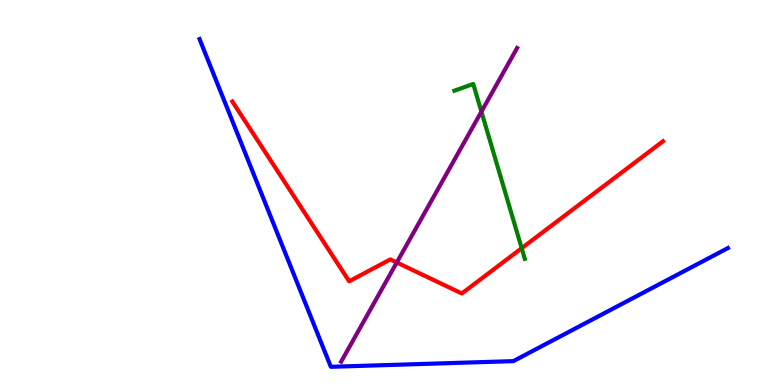[{'lines': ['blue', 'red'], 'intersections': []}, {'lines': ['green', 'red'], 'intersections': [{'x': 6.73, 'y': 3.55}]}, {'lines': ['purple', 'red'], 'intersections': [{'x': 5.12, 'y': 3.18}]}, {'lines': ['blue', 'green'], 'intersections': []}, {'lines': ['blue', 'purple'], 'intersections': []}, {'lines': ['green', 'purple'], 'intersections': [{'x': 6.21, 'y': 7.1}]}]